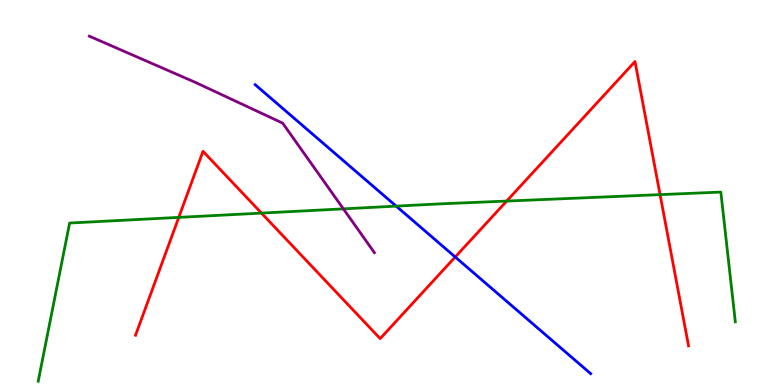[{'lines': ['blue', 'red'], 'intersections': [{'x': 5.87, 'y': 3.32}]}, {'lines': ['green', 'red'], 'intersections': [{'x': 2.31, 'y': 4.35}, {'x': 3.37, 'y': 4.46}, {'x': 6.54, 'y': 4.78}, {'x': 8.52, 'y': 4.94}]}, {'lines': ['purple', 'red'], 'intersections': []}, {'lines': ['blue', 'green'], 'intersections': [{'x': 5.11, 'y': 4.65}]}, {'lines': ['blue', 'purple'], 'intersections': []}, {'lines': ['green', 'purple'], 'intersections': [{'x': 4.43, 'y': 4.57}]}]